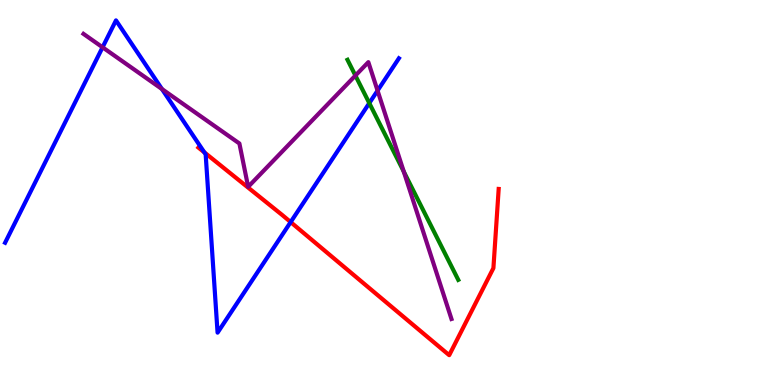[{'lines': ['blue', 'red'], 'intersections': [{'x': 2.64, 'y': 6.04}, {'x': 3.75, 'y': 4.23}]}, {'lines': ['green', 'red'], 'intersections': []}, {'lines': ['purple', 'red'], 'intersections': []}, {'lines': ['blue', 'green'], 'intersections': [{'x': 4.77, 'y': 7.32}]}, {'lines': ['blue', 'purple'], 'intersections': [{'x': 1.32, 'y': 8.77}, {'x': 2.09, 'y': 7.69}, {'x': 4.87, 'y': 7.65}]}, {'lines': ['green', 'purple'], 'intersections': [{'x': 4.59, 'y': 8.04}, {'x': 5.21, 'y': 5.54}]}]